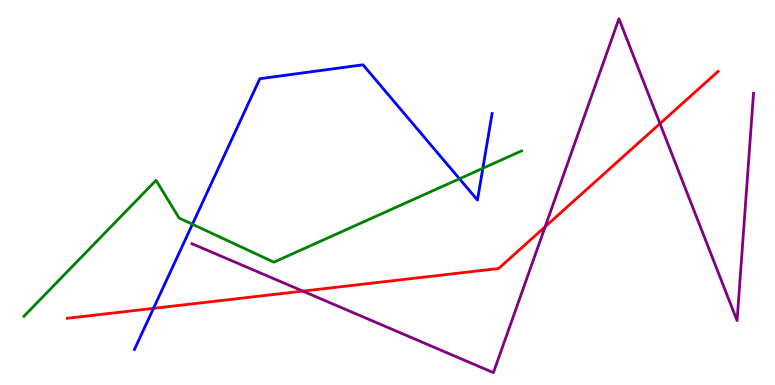[{'lines': ['blue', 'red'], 'intersections': [{'x': 1.98, 'y': 1.99}]}, {'lines': ['green', 'red'], 'intersections': []}, {'lines': ['purple', 'red'], 'intersections': [{'x': 3.91, 'y': 2.44}, {'x': 7.03, 'y': 4.11}, {'x': 8.52, 'y': 6.79}]}, {'lines': ['blue', 'green'], 'intersections': [{'x': 2.48, 'y': 4.18}, {'x': 5.93, 'y': 5.36}, {'x': 6.23, 'y': 5.63}]}, {'lines': ['blue', 'purple'], 'intersections': []}, {'lines': ['green', 'purple'], 'intersections': []}]